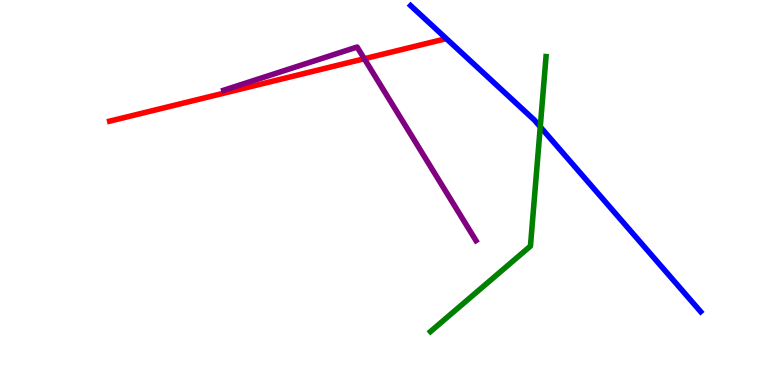[{'lines': ['blue', 'red'], 'intersections': []}, {'lines': ['green', 'red'], 'intersections': []}, {'lines': ['purple', 'red'], 'intersections': [{'x': 4.7, 'y': 8.47}]}, {'lines': ['blue', 'green'], 'intersections': [{'x': 6.97, 'y': 6.71}]}, {'lines': ['blue', 'purple'], 'intersections': []}, {'lines': ['green', 'purple'], 'intersections': []}]